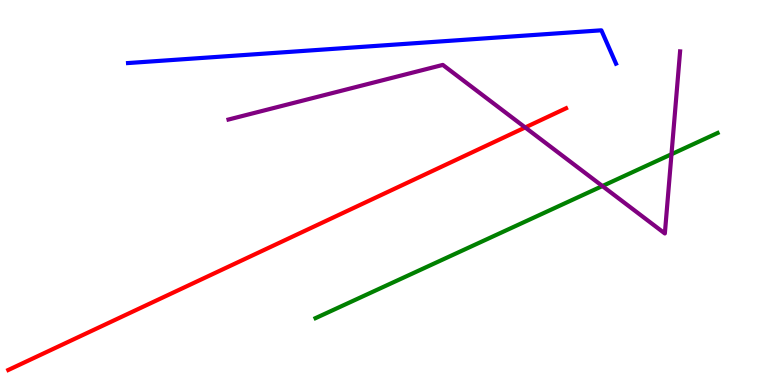[{'lines': ['blue', 'red'], 'intersections': []}, {'lines': ['green', 'red'], 'intersections': []}, {'lines': ['purple', 'red'], 'intersections': [{'x': 6.78, 'y': 6.69}]}, {'lines': ['blue', 'green'], 'intersections': []}, {'lines': ['blue', 'purple'], 'intersections': []}, {'lines': ['green', 'purple'], 'intersections': [{'x': 7.77, 'y': 5.17}, {'x': 8.66, 'y': 5.99}]}]